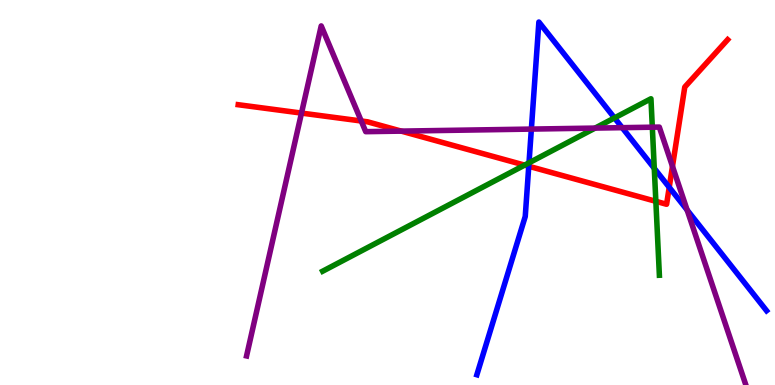[{'lines': ['blue', 'red'], 'intersections': [{'x': 6.82, 'y': 5.68}, {'x': 8.64, 'y': 5.13}]}, {'lines': ['green', 'red'], 'intersections': [{'x': 6.77, 'y': 5.71}, {'x': 8.46, 'y': 4.77}]}, {'lines': ['purple', 'red'], 'intersections': [{'x': 3.89, 'y': 7.06}, {'x': 4.66, 'y': 6.86}, {'x': 5.18, 'y': 6.59}, {'x': 8.68, 'y': 5.68}]}, {'lines': ['blue', 'green'], 'intersections': [{'x': 6.83, 'y': 5.77}, {'x': 7.93, 'y': 6.94}, {'x': 8.44, 'y': 5.63}]}, {'lines': ['blue', 'purple'], 'intersections': [{'x': 6.86, 'y': 6.65}, {'x': 8.03, 'y': 6.68}, {'x': 8.87, 'y': 4.55}]}, {'lines': ['green', 'purple'], 'intersections': [{'x': 7.68, 'y': 6.67}, {'x': 8.42, 'y': 6.7}]}]